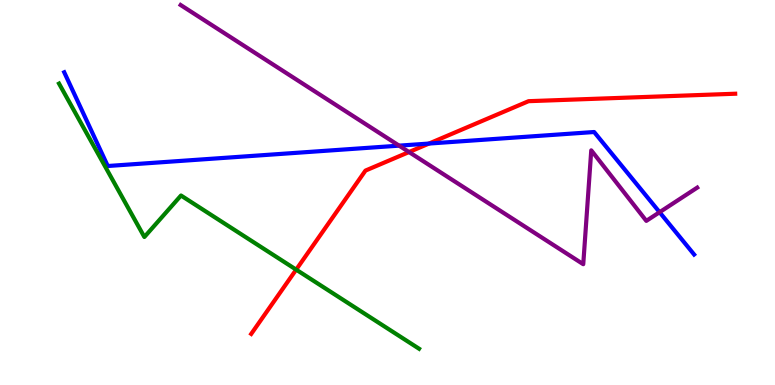[{'lines': ['blue', 'red'], 'intersections': [{'x': 5.54, 'y': 6.27}]}, {'lines': ['green', 'red'], 'intersections': [{'x': 3.82, 'y': 3.0}]}, {'lines': ['purple', 'red'], 'intersections': [{'x': 5.28, 'y': 6.05}]}, {'lines': ['blue', 'green'], 'intersections': []}, {'lines': ['blue', 'purple'], 'intersections': [{'x': 5.15, 'y': 6.22}, {'x': 8.51, 'y': 4.49}]}, {'lines': ['green', 'purple'], 'intersections': []}]